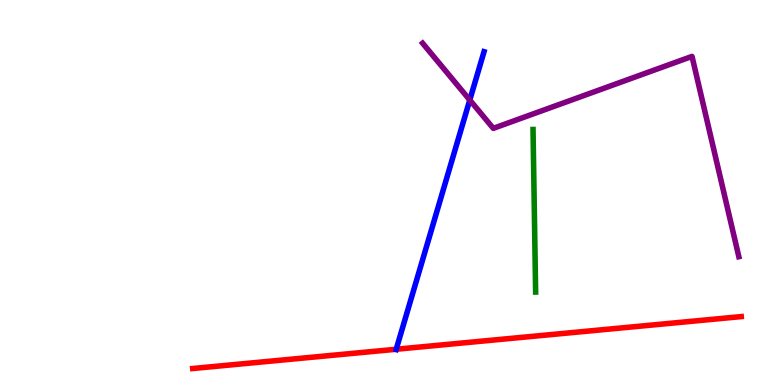[{'lines': ['blue', 'red'], 'intersections': [{'x': 5.11, 'y': 0.928}]}, {'lines': ['green', 'red'], 'intersections': []}, {'lines': ['purple', 'red'], 'intersections': []}, {'lines': ['blue', 'green'], 'intersections': []}, {'lines': ['blue', 'purple'], 'intersections': [{'x': 6.06, 'y': 7.4}]}, {'lines': ['green', 'purple'], 'intersections': []}]